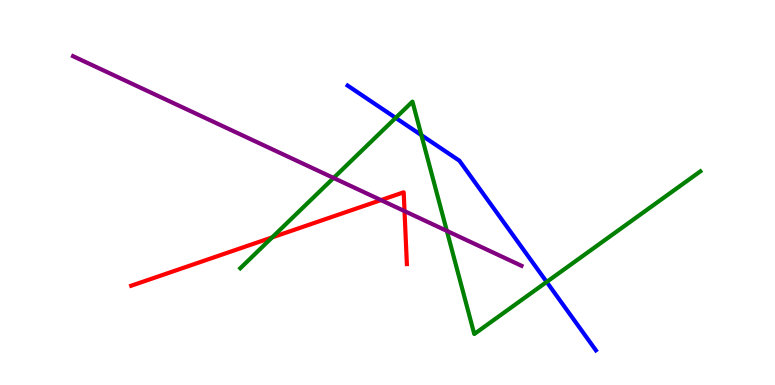[{'lines': ['blue', 'red'], 'intersections': []}, {'lines': ['green', 'red'], 'intersections': [{'x': 3.51, 'y': 3.83}]}, {'lines': ['purple', 'red'], 'intersections': [{'x': 4.92, 'y': 4.8}, {'x': 5.22, 'y': 4.52}]}, {'lines': ['blue', 'green'], 'intersections': [{'x': 5.11, 'y': 6.94}, {'x': 5.44, 'y': 6.49}, {'x': 7.05, 'y': 2.68}]}, {'lines': ['blue', 'purple'], 'intersections': []}, {'lines': ['green', 'purple'], 'intersections': [{'x': 4.3, 'y': 5.38}, {'x': 5.77, 'y': 4.0}]}]